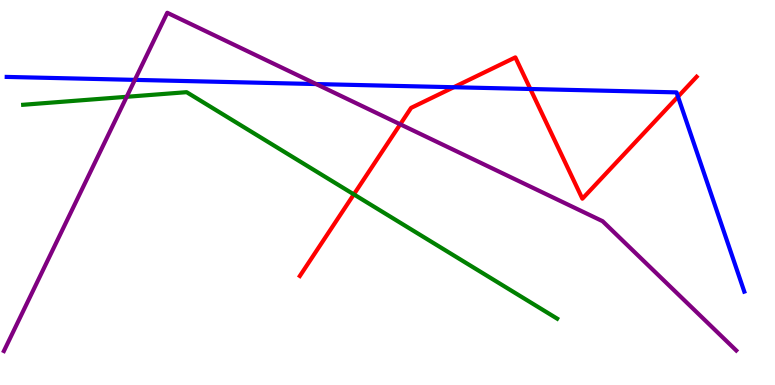[{'lines': ['blue', 'red'], 'intersections': [{'x': 5.85, 'y': 7.73}, {'x': 6.84, 'y': 7.69}, {'x': 8.75, 'y': 7.49}]}, {'lines': ['green', 'red'], 'intersections': [{'x': 4.57, 'y': 4.95}]}, {'lines': ['purple', 'red'], 'intersections': [{'x': 5.16, 'y': 6.77}]}, {'lines': ['blue', 'green'], 'intersections': []}, {'lines': ['blue', 'purple'], 'intersections': [{'x': 1.74, 'y': 7.93}, {'x': 4.08, 'y': 7.82}]}, {'lines': ['green', 'purple'], 'intersections': [{'x': 1.63, 'y': 7.49}]}]